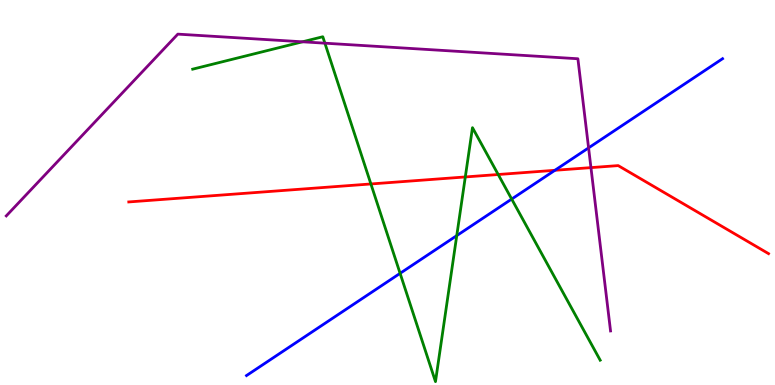[{'lines': ['blue', 'red'], 'intersections': [{'x': 7.16, 'y': 5.58}]}, {'lines': ['green', 'red'], 'intersections': [{'x': 4.79, 'y': 5.22}, {'x': 6.0, 'y': 5.4}, {'x': 6.43, 'y': 5.47}]}, {'lines': ['purple', 'red'], 'intersections': [{'x': 7.63, 'y': 5.65}]}, {'lines': ['blue', 'green'], 'intersections': [{'x': 5.16, 'y': 2.9}, {'x': 5.89, 'y': 3.88}, {'x': 6.6, 'y': 4.83}]}, {'lines': ['blue', 'purple'], 'intersections': [{'x': 7.59, 'y': 6.16}]}, {'lines': ['green', 'purple'], 'intersections': [{'x': 3.9, 'y': 8.91}, {'x': 4.19, 'y': 8.88}]}]